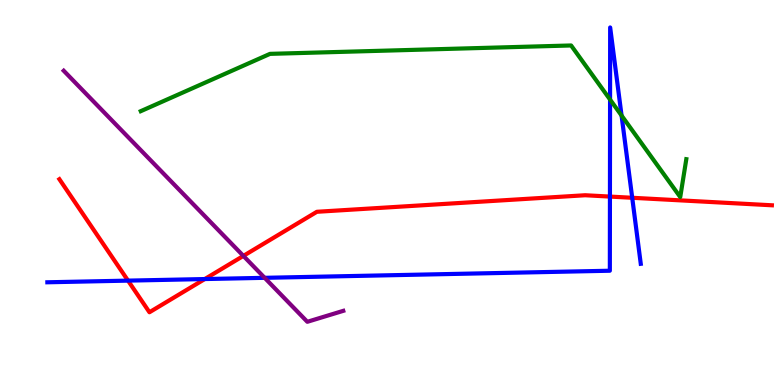[{'lines': ['blue', 'red'], 'intersections': [{'x': 1.65, 'y': 2.71}, {'x': 2.64, 'y': 2.75}, {'x': 7.87, 'y': 4.89}, {'x': 8.16, 'y': 4.86}]}, {'lines': ['green', 'red'], 'intersections': []}, {'lines': ['purple', 'red'], 'intersections': [{'x': 3.14, 'y': 3.35}]}, {'lines': ['blue', 'green'], 'intersections': [{'x': 7.87, 'y': 7.41}, {'x': 8.02, 'y': 7.0}]}, {'lines': ['blue', 'purple'], 'intersections': [{'x': 3.41, 'y': 2.78}]}, {'lines': ['green', 'purple'], 'intersections': []}]